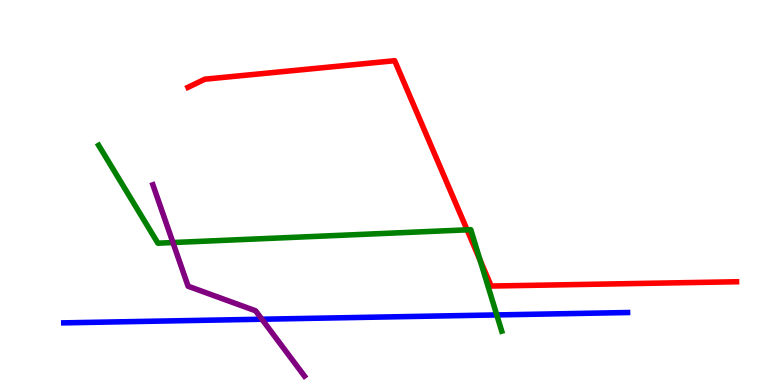[{'lines': ['blue', 'red'], 'intersections': []}, {'lines': ['green', 'red'], 'intersections': [{'x': 6.03, 'y': 4.03}, {'x': 6.19, 'y': 3.24}]}, {'lines': ['purple', 'red'], 'intersections': []}, {'lines': ['blue', 'green'], 'intersections': [{'x': 6.41, 'y': 1.82}]}, {'lines': ['blue', 'purple'], 'intersections': [{'x': 3.38, 'y': 1.71}]}, {'lines': ['green', 'purple'], 'intersections': [{'x': 2.23, 'y': 3.7}]}]